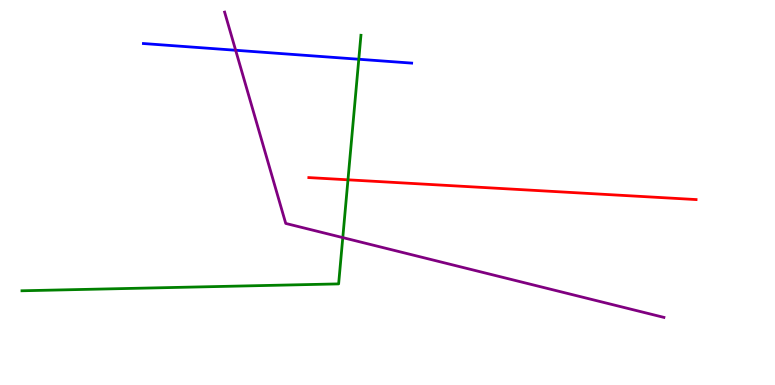[{'lines': ['blue', 'red'], 'intersections': []}, {'lines': ['green', 'red'], 'intersections': [{'x': 4.49, 'y': 5.33}]}, {'lines': ['purple', 'red'], 'intersections': []}, {'lines': ['blue', 'green'], 'intersections': [{'x': 4.63, 'y': 8.46}]}, {'lines': ['blue', 'purple'], 'intersections': [{'x': 3.04, 'y': 8.69}]}, {'lines': ['green', 'purple'], 'intersections': [{'x': 4.42, 'y': 3.83}]}]